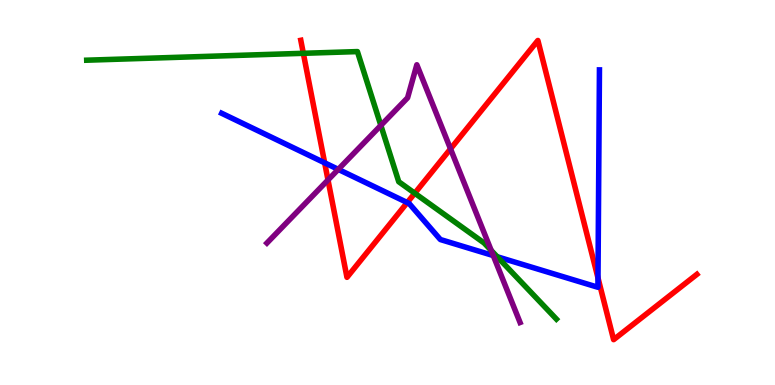[{'lines': ['blue', 'red'], 'intersections': [{'x': 4.19, 'y': 5.77}, {'x': 5.25, 'y': 4.74}, {'x': 7.72, 'y': 2.78}]}, {'lines': ['green', 'red'], 'intersections': [{'x': 3.91, 'y': 8.62}, {'x': 5.35, 'y': 4.98}]}, {'lines': ['purple', 'red'], 'intersections': [{'x': 4.23, 'y': 5.33}, {'x': 5.81, 'y': 6.13}]}, {'lines': ['blue', 'green'], 'intersections': [{'x': 6.42, 'y': 3.33}]}, {'lines': ['blue', 'purple'], 'intersections': [{'x': 4.36, 'y': 5.6}, {'x': 6.36, 'y': 3.36}]}, {'lines': ['green', 'purple'], 'intersections': [{'x': 4.91, 'y': 6.74}, {'x': 6.34, 'y': 3.49}]}]